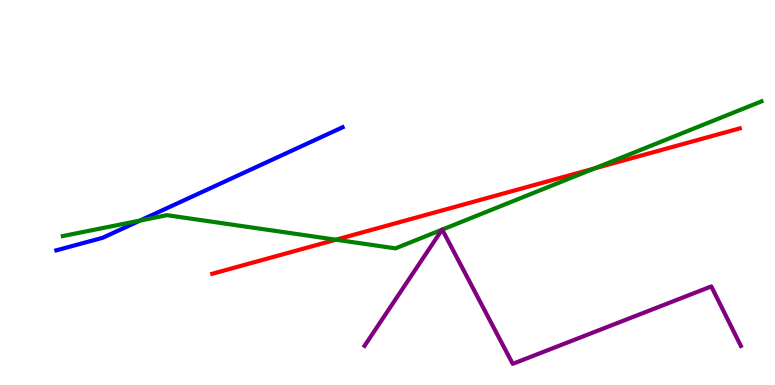[{'lines': ['blue', 'red'], 'intersections': []}, {'lines': ['green', 'red'], 'intersections': [{'x': 4.33, 'y': 3.77}, {'x': 7.67, 'y': 5.63}]}, {'lines': ['purple', 'red'], 'intersections': []}, {'lines': ['blue', 'green'], 'intersections': [{'x': 1.81, 'y': 4.27}]}, {'lines': ['blue', 'purple'], 'intersections': []}, {'lines': ['green', 'purple'], 'intersections': [{'x': 5.7, 'y': 4.03}, {'x': 5.71, 'y': 4.04}]}]